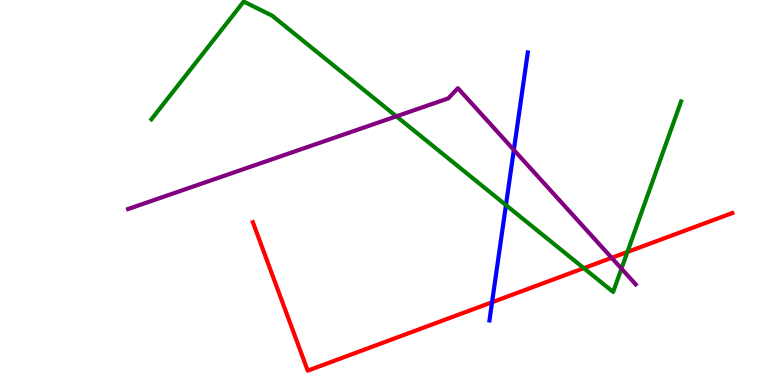[{'lines': ['blue', 'red'], 'intersections': [{'x': 6.35, 'y': 2.15}]}, {'lines': ['green', 'red'], 'intersections': [{'x': 7.53, 'y': 3.03}, {'x': 8.1, 'y': 3.45}]}, {'lines': ['purple', 'red'], 'intersections': [{'x': 7.89, 'y': 3.3}]}, {'lines': ['blue', 'green'], 'intersections': [{'x': 6.53, 'y': 4.67}]}, {'lines': ['blue', 'purple'], 'intersections': [{'x': 6.63, 'y': 6.11}]}, {'lines': ['green', 'purple'], 'intersections': [{'x': 5.11, 'y': 6.98}, {'x': 8.02, 'y': 3.02}]}]